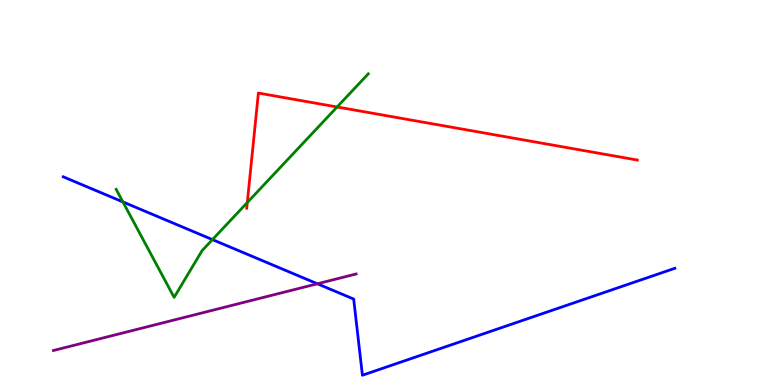[{'lines': ['blue', 'red'], 'intersections': []}, {'lines': ['green', 'red'], 'intersections': [{'x': 3.19, 'y': 4.74}, {'x': 4.35, 'y': 7.22}]}, {'lines': ['purple', 'red'], 'intersections': []}, {'lines': ['blue', 'green'], 'intersections': [{'x': 1.59, 'y': 4.76}, {'x': 2.74, 'y': 3.78}]}, {'lines': ['blue', 'purple'], 'intersections': [{'x': 4.1, 'y': 2.63}]}, {'lines': ['green', 'purple'], 'intersections': []}]